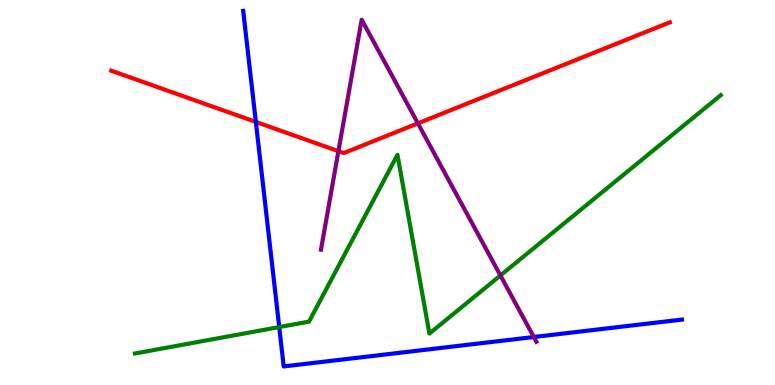[{'lines': ['blue', 'red'], 'intersections': [{'x': 3.3, 'y': 6.83}]}, {'lines': ['green', 'red'], 'intersections': []}, {'lines': ['purple', 'red'], 'intersections': [{'x': 4.37, 'y': 6.07}, {'x': 5.39, 'y': 6.8}]}, {'lines': ['blue', 'green'], 'intersections': [{'x': 3.6, 'y': 1.5}]}, {'lines': ['blue', 'purple'], 'intersections': [{'x': 6.89, 'y': 1.25}]}, {'lines': ['green', 'purple'], 'intersections': [{'x': 6.46, 'y': 2.85}]}]